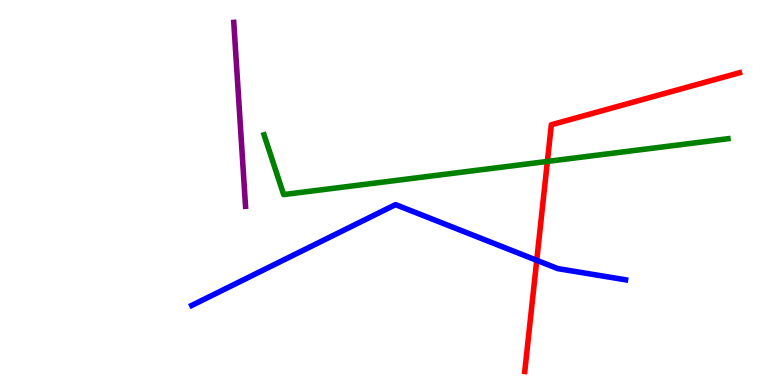[{'lines': ['blue', 'red'], 'intersections': [{'x': 6.93, 'y': 3.24}]}, {'lines': ['green', 'red'], 'intersections': [{'x': 7.06, 'y': 5.81}]}, {'lines': ['purple', 'red'], 'intersections': []}, {'lines': ['blue', 'green'], 'intersections': []}, {'lines': ['blue', 'purple'], 'intersections': []}, {'lines': ['green', 'purple'], 'intersections': []}]